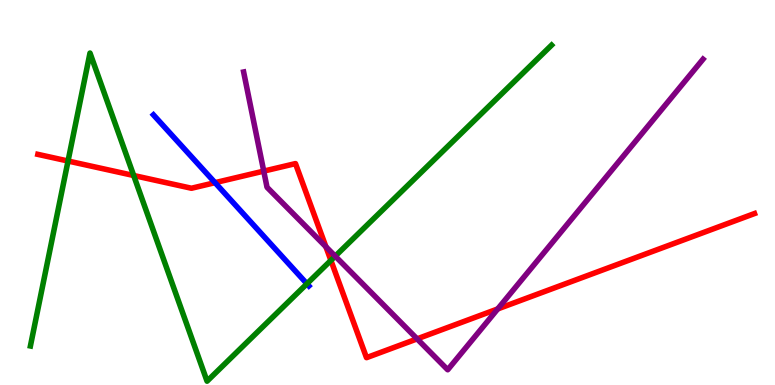[{'lines': ['blue', 'red'], 'intersections': [{'x': 2.77, 'y': 5.26}]}, {'lines': ['green', 'red'], 'intersections': [{'x': 0.878, 'y': 5.82}, {'x': 1.72, 'y': 5.44}, {'x': 4.27, 'y': 3.24}]}, {'lines': ['purple', 'red'], 'intersections': [{'x': 3.4, 'y': 5.56}, {'x': 4.21, 'y': 3.59}, {'x': 5.38, 'y': 1.2}, {'x': 6.42, 'y': 1.98}]}, {'lines': ['blue', 'green'], 'intersections': [{'x': 3.96, 'y': 2.63}]}, {'lines': ['blue', 'purple'], 'intersections': []}, {'lines': ['green', 'purple'], 'intersections': [{'x': 4.33, 'y': 3.35}]}]